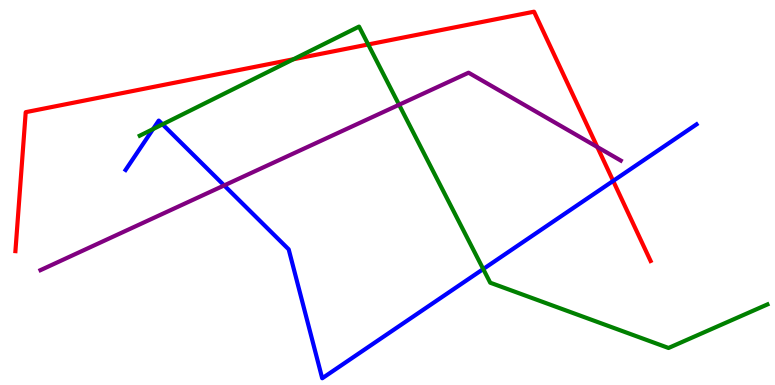[{'lines': ['blue', 'red'], 'intersections': [{'x': 7.91, 'y': 5.3}]}, {'lines': ['green', 'red'], 'intersections': [{'x': 3.79, 'y': 8.46}, {'x': 4.75, 'y': 8.84}]}, {'lines': ['purple', 'red'], 'intersections': [{'x': 7.71, 'y': 6.18}]}, {'lines': ['blue', 'green'], 'intersections': [{'x': 1.97, 'y': 6.65}, {'x': 2.1, 'y': 6.77}, {'x': 6.24, 'y': 3.01}]}, {'lines': ['blue', 'purple'], 'intersections': [{'x': 2.89, 'y': 5.18}]}, {'lines': ['green', 'purple'], 'intersections': [{'x': 5.15, 'y': 7.28}]}]